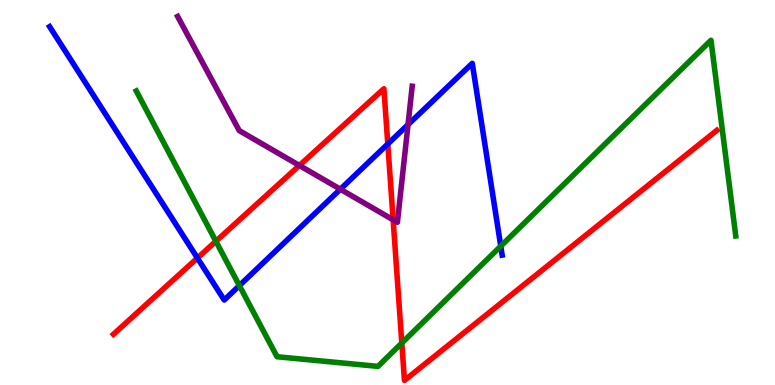[{'lines': ['blue', 'red'], 'intersections': [{'x': 2.55, 'y': 3.3}, {'x': 5.0, 'y': 6.26}]}, {'lines': ['green', 'red'], 'intersections': [{'x': 2.79, 'y': 3.73}, {'x': 5.18, 'y': 1.09}]}, {'lines': ['purple', 'red'], 'intersections': [{'x': 3.86, 'y': 5.7}, {'x': 5.07, 'y': 4.29}]}, {'lines': ['blue', 'green'], 'intersections': [{'x': 3.09, 'y': 2.58}, {'x': 6.46, 'y': 3.61}]}, {'lines': ['blue', 'purple'], 'intersections': [{'x': 4.39, 'y': 5.09}, {'x': 5.26, 'y': 6.76}]}, {'lines': ['green', 'purple'], 'intersections': []}]